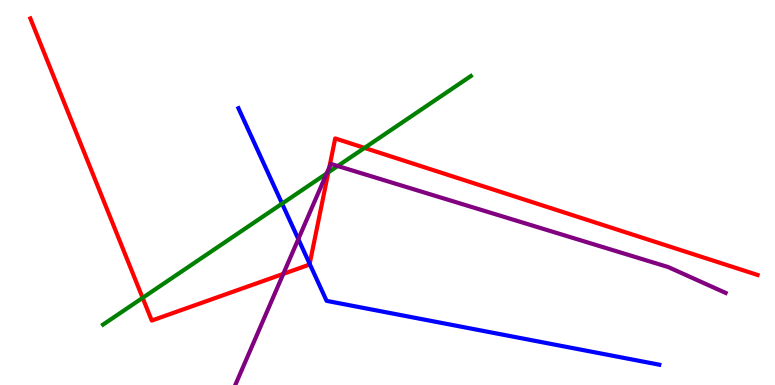[{'lines': ['blue', 'red'], 'intersections': [{'x': 4.0, 'y': 3.15}]}, {'lines': ['green', 'red'], 'intersections': [{'x': 1.84, 'y': 2.26}, {'x': 4.24, 'y': 5.52}, {'x': 4.7, 'y': 6.16}]}, {'lines': ['purple', 'red'], 'intersections': [{'x': 3.66, 'y': 2.89}, {'x': 4.25, 'y': 5.65}]}, {'lines': ['blue', 'green'], 'intersections': [{'x': 3.64, 'y': 4.71}]}, {'lines': ['blue', 'purple'], 'intersections': [{'x': 3.85, 'y': 3.79}]}, {'lines': ['green', 'purple'], 'intersections': [{'x': 4.21, 'y': 5.49}, {'x': 4.36, 'y': 5.69}]}]